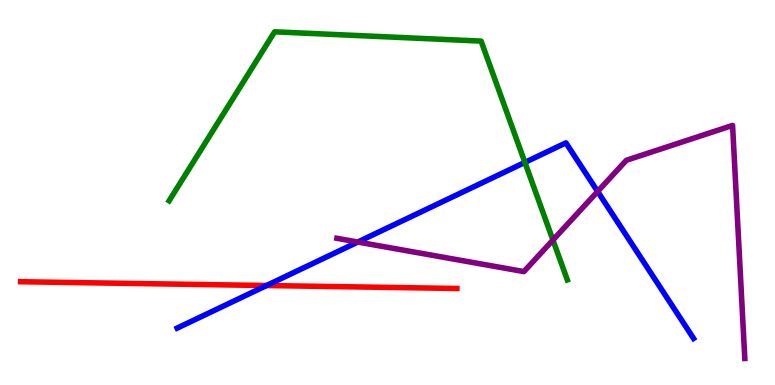[{'lines': ['blue', 'red'], 'intersections': [{'x': 3.44, 'y': 2.58}]}, {'lines': ['green', 'red'], 'intersections': []}, {'lines': ['purple', 'red'], 'intersections': []}, {'lines': ['blue', 'green'], 'intersections': [{'x': 6.77, 'y': 5.78}]}, {'lines': ['blue', 'purple'], 'intersections': [{'x': 4.62, 'y': 3.71}, {'x': 7.71, 'y': 5.03}]}, {'lines': ['green', 'purple'], 'intersections': [{'x': 7.13, 'y': 3.77}]}]